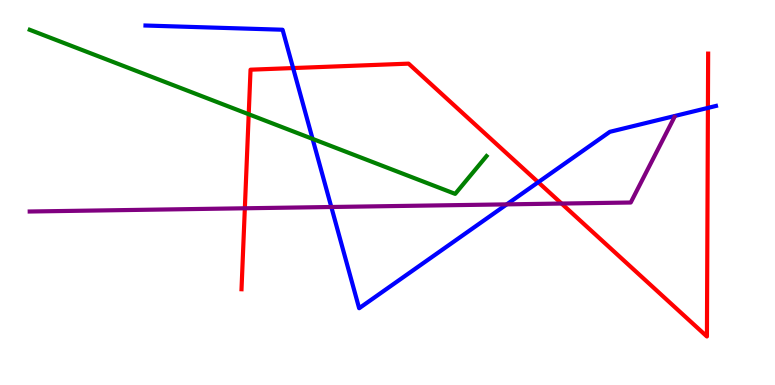[{'lines': ['blue', 'red'], 'intersections': [{'x': 3.78, 'y': 8.23}, {'x': 6.94, 'y': 5.27}, {'x': 9.13, 'y': 7.2}]}, {'lines': ['green', 'red'], 'intersections': [{'x': 3.21, 'y': 7.03}]}, {'lines': ['purple', 'red'], 'intersections': [{'x': 3.16, 'y': 4.59}, {'x': 7.25, 'y': 4.71}]}, {'lines': ['blue', 'green'], 'intersections': [{'x': 4.03, 'y': 6.39}]}, {'lines': ['blue', 'purple'], 'intersections': [{'x': 4.27, 'y': 4.62}, {'x': 6.54, 'y': 4.69}]}, {'lines': ['green', 'purple'], 'intersections': []}]